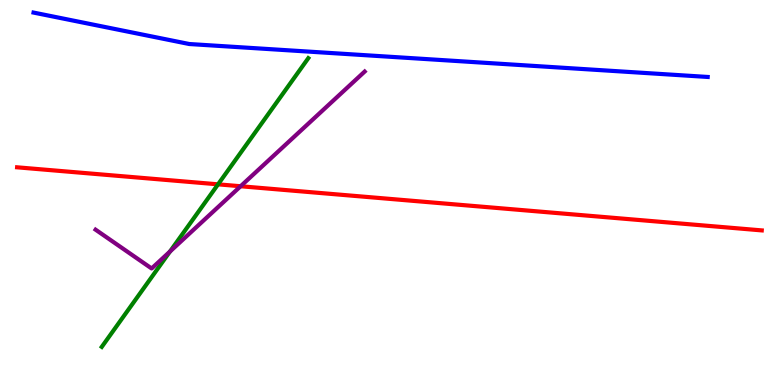[{'lines': ['blue', 'red'], 'intersections': []}, {'lines': ['green', 'red'], 'intersections': [{'x': 2.81, 'y': 5.21}]}, {'lines': ['purple', 'red'], 'intersections': [{'x': 3.1, 'y': 5.16}]}, {'lines': ['blue', 'green'], 'intersections': []}, {'lines': ['blue', 'purple'], 'intersections': []}, {'lines': ['green', 'purple'], 'intersections': [{'x': 2.19, 'y': 3.47}]}]